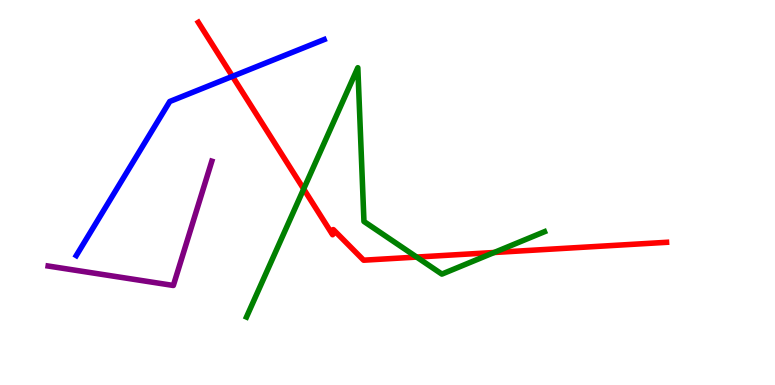[{'lines': ['blue', 'red'], 'intersections': [{'x': 3.0, 'y': 8.02}]}, {'lines': ['green', 'red'], 'intersections': [{'x': 3.92, 'y': 5.09}, {'x': 5.38, 'y': 3.32}, {'x': 6.38, 'y': 3.44}]}, {'lines': ['purple', 'red'], 'intersections': []}, {'lines': ['blue', 'green'], 'intersections': []}, {'lines': ['blue', 'purple'], 'intersections': []}, {'lines': ['green', 'purple'], 'intersections': []}]